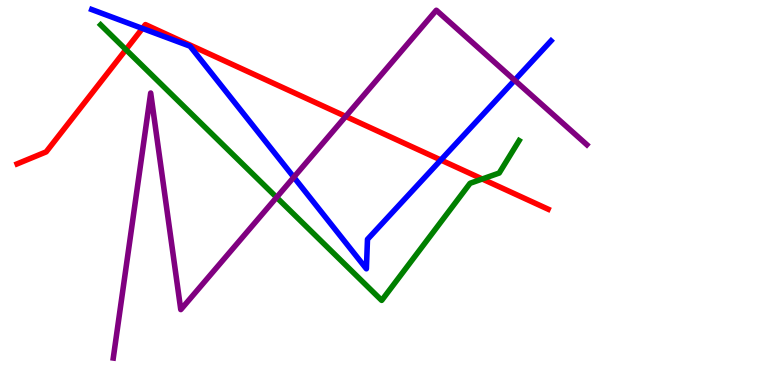[{'lines': ['blue', 'red'], 'intersections': [{'x': 1.84, 'y': 9.26}, {'x': 5.69, 'y': 5.84}]}, {'lines': ['green', 'red'], 'intersections': [{'x': 1.62, 'y': 8.71}, {'x': 6.22, 'y': 5.35}]}, {'lines': ['purple', 'red'], 'intersections': [{'x': 4.46, 'y': 6.98}]}, {'lines': ['blue', 'green'], 'intersections': []}, {'lines': ['blue', 'purple'], 'intersections': [{'x': 3.79, 'y': 5.4}, {'x': 6.64, 'y': 7.92}]}, {'lines': ['green', 'purple'], 'intersections': [{'x': 3.57, 'y': 4.87}]}]